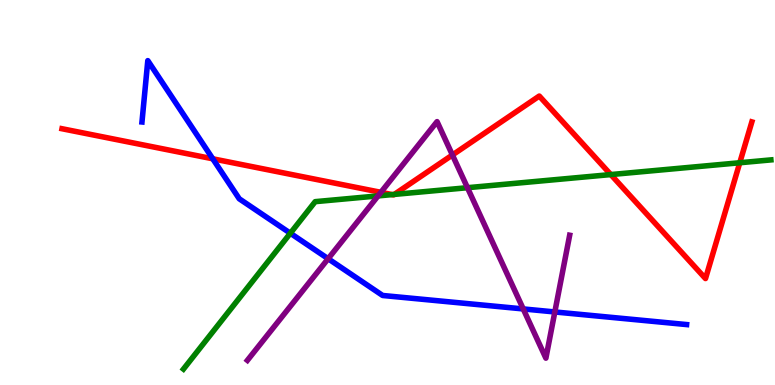[{'lines': ['blue', 'red'], 'intersections': [{'x': 2.75, 'y': 5.88}]}, {'lines': ['green', 'red'], 'intersections': [{'x': 5.06, 'y': 4.95}, {'x': 5.09, 'y': 4.95}, {'x': 7.88, 'y': 5.47}, {'x': 9.55, 'y': 5.77}]}, {'lines': ['purple', 'red'], 'intersections': [{'x': 4.91, 'y': 5.0}, {'x': 5.84, 'y': 5.97}]}, {'lines': ['blue', 'green'], 'intersections': [{'x': 3.75, 'y': 3.94}]}, {'lines': ['blue', 'purple'], 'intersections': [{'x': 4.23, 'y': 3.28}, {'x': 6.75, 'y': 1.98}, {'x': 7.16, 'y': 1.9}]}, {'lines': ['green', 'purple'], 'intersections': [{'x': 4.88, 'y': 4.91}, {'x': 6.03, 'y': 5.12}]}]